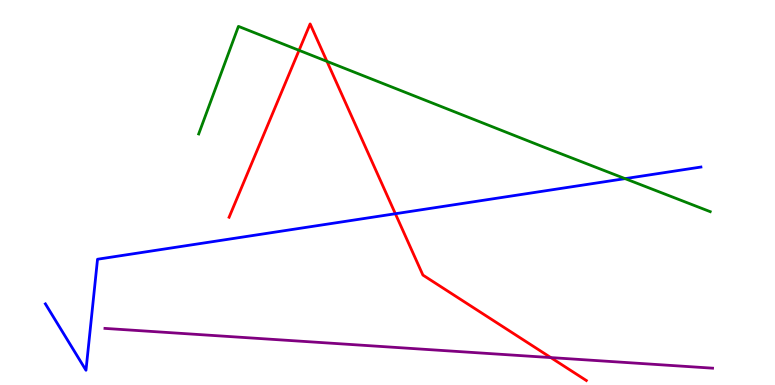[{'lines': ['blue', 'red'], 'intersections': [{'x': 5.1, 'y': 4.45}]}, {'lines': ['green', 'red'], 'intersections': [{'x': 3.86, 'y': 8.69}, {'x': 4.22, 'y': 8.41}]}, {'lines': ['purple', 'red'], 'intersections': [{'x': 7.11, 'y': 0.712}]}, {'lines': ['blue', 'green'], 'intersections': [{'x': 8.07, 'y': 5.36}]}, {'lines': ['blue', 'purple'], 'intersections': []}, {'lines': ['green', 'purple'], 'intersections': []}]